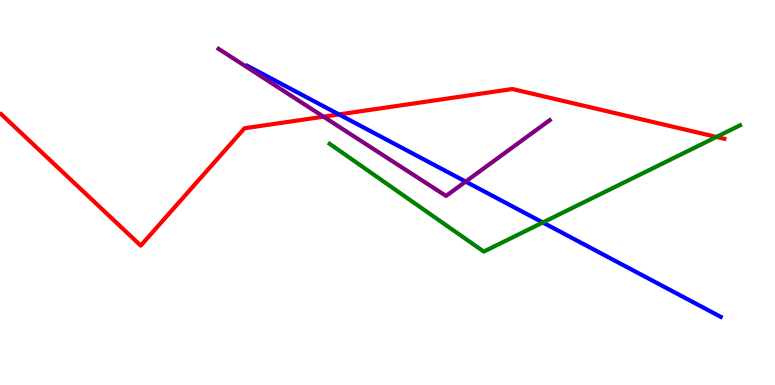[{'lines': ['blue', 'red'], 'intersections': [{'x': 4.37, 'y': 7.03}]}, {'lines': ['green', 'red'], 'intersections': [{'x': 9.24, 'y': 6.44}]}, {'lines': ['purple', 'red'], 'intersections': [{'x': 4.17, 'y': 6.97}]}, {'lines': ['blue', 'green'], 'intersections': [{'x': 7.0, 'y': 4.22}]}, {'lines': ['blue', 'purple'], 'intersections': [{'x': 6.01, 'y': 5.28}]}, {'lines': ['green', 'purple'], 'intersections': []}]